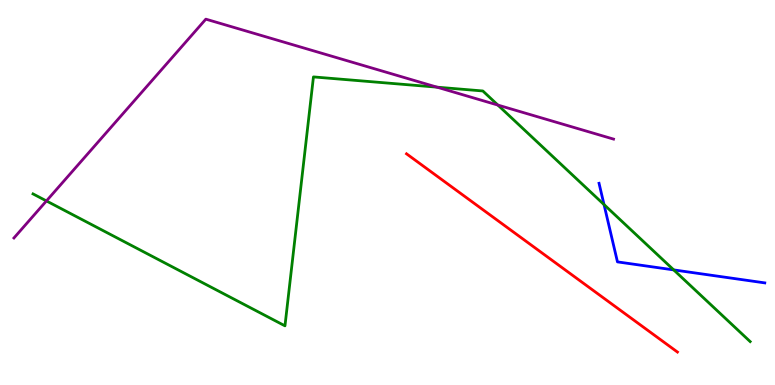[{'lines': ['blue', 'red'], 'intersections': []}, {'lines': ['green', 'red'], 'intersections': []}, {'lines': ['purple', 'red'], 'intersections': []}, {'lines': ['blue', 'green'], 'intersections': [{'x': 7.79, 'y': 4.69}, {'x': 8.69, 'y': 2.99}]}, {'lines': ['blue', 'purple'], 'intersections': []}, {'lines': ['green', 'purple'], 'intersections': [{'x': 0.599, 'y': 4.78}, {'x': 5.64, 'y': 7.74}, {'x': 6.42, 'y': 7.27}]}]